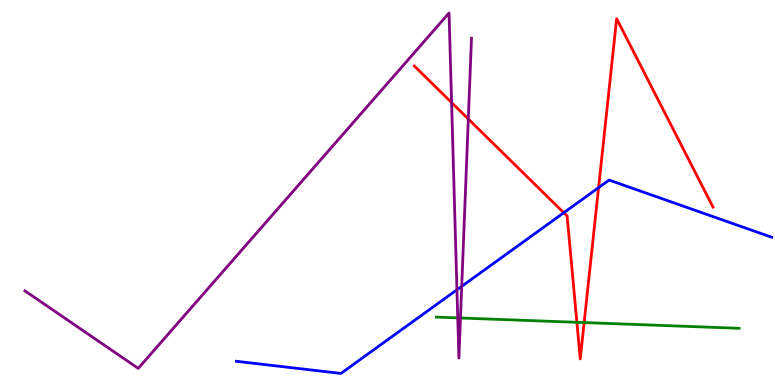[{'lines': ['blue', 'red'], 'intersections': [{'x': 7.27, 'y': 4.47}, {'x': 7.72, 'y': 5.13}]}, {'lines': ['green', 'red'], 'intersections': [{'x': 7.44, 'y': 1.63}, {'x': 7.54, 'y': 1.62}]}, {'lines': ['purple', 'red'], 'intersections': [{'x': 5.83, 'y': 7.34}, {'x': 6.04, 'y': 6.91}]}, {'lines': ['blue', 'green'], 'intersections': []}, {'lines': ['blue', 'purple'], 'intersections': [{'x': 5.9, 'y': 2.47}, {'x': 5.96, 'y': 2.56}]}, {'lines': ['green', 'purple'], 'intersections': [{'x': 5.91, 'y': 1.74}, {'x': 5.94, 'y': 1.74}]}]